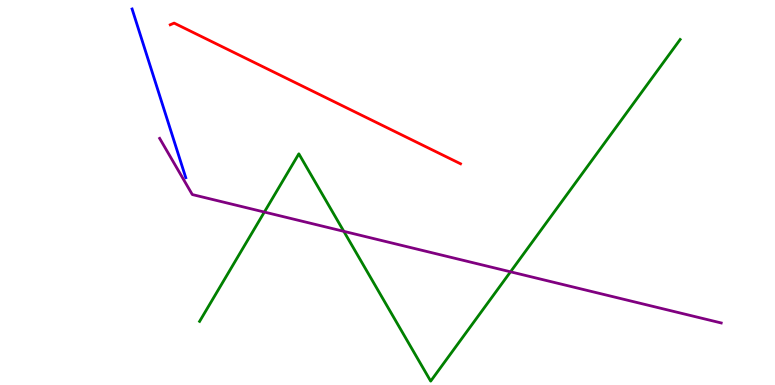[{'lines': ['blue', 'red'], 'intersections': []}, {'lines': ['green', 'red'], 'intersections': []}, {'lines': ['purple', 'red'], 'intersections': []}, {'lines': ['blue', 'green'], 'intersections': []}, {'lines': ['blue', 'purple'], 'intersections': []}, {'lines': ['green', 'purple'], 'intersections': [{'x': 3.41, 'y': 4.49}, {'x': 4.44, 'y': 3.99}, {'x': 6.59, 'y': 2.94}]}]